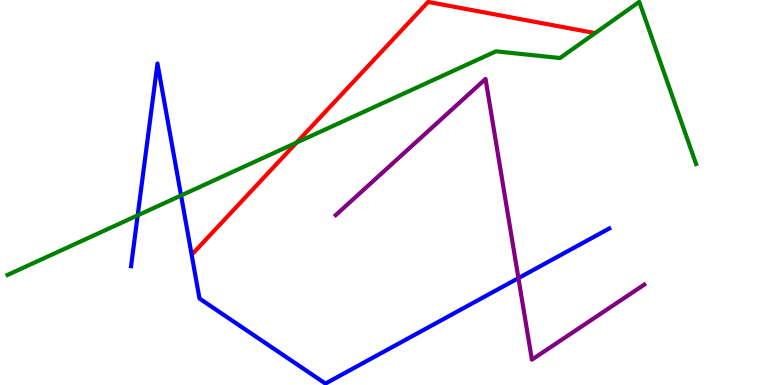[{'lines': ['blue', 'red'], 'intersections': []}, {'lines': ['green', 'red'], 'intersections': [{'x': 3.83, 'y': 6.3}]}, {'lines': ['purple', 'red'], 'intersections': []}, {'lines': ['blue', 'green'], 'intersections': [{'x': 1.78, 'y': 4.41}, {'x': 2.34, 'y': 4.92}]}, {'lines': ['blue', 'purple'], 'intersections': [{'x': 6.69, 'y': 2.78}]}, {'lines': ['green', 'purple'], 'intersections': []}]